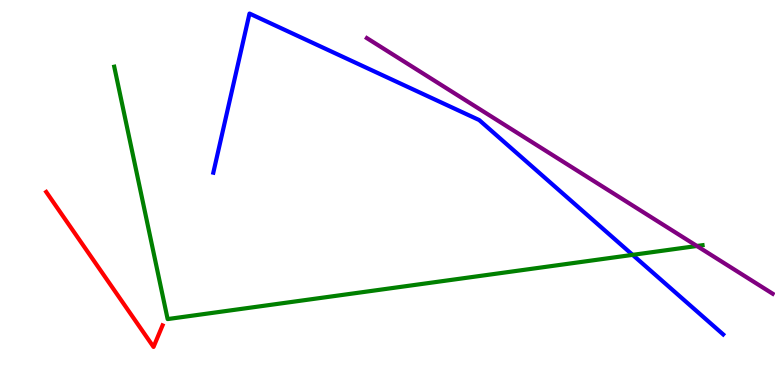[{'lines': ['blue', 'red'], 'intersections': []}, {'lines': ['green', 'red'], 'intersections': []}, {'lines': ['purple', 'red'], 'intersections': []}, {'lines': ['blue', 'green'], 'intersections': [{'x': 8.16, 'y': 3.38}]}, {'lines': ['blue', 'purple'], 'intersections': []}, {'lines': ['green', 'purple'], 'intersections': [{'x': 8.99, 'y': 3.61}]}]